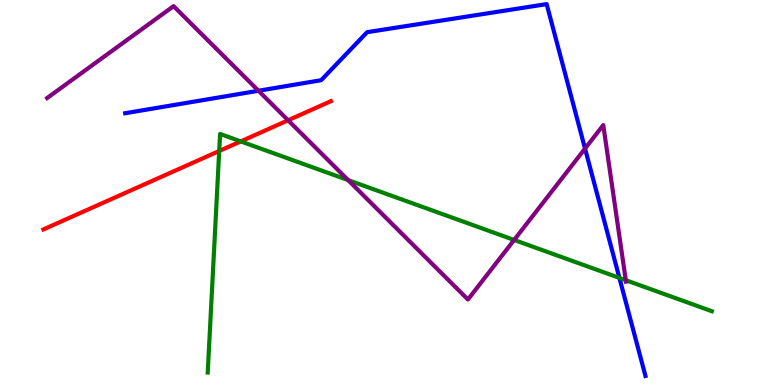[{'lines': ['blue', 'red'], 'intersections': []}, {'lines': ['green', 'red'], 'intersections': [{'x': 2.83, 'y': 6.08}, {'x': 3.11, 'y': 6.33}]}, {'lines': ['purple', 'red'], 'intersections': [{'x': 3.72, 'y': 6.88}]}, {'lines': ['blue', 'green'], 'intersections': [{'x': 7.99, 'y': 2.78}]}, {'lines': ['blue', 'purple'], 'intersections': [{'x': 3.34, 'y': 7.64}, {'x': 7.55, 'y': 6.14}]}, {'lines': ['green', 'purple'], 'intersections': [{'x': 4.49, 'y': 5.32}, {'x': 6.63, 'y': 3.77}, {'x': 8.07, 'y': 2.72}]}]